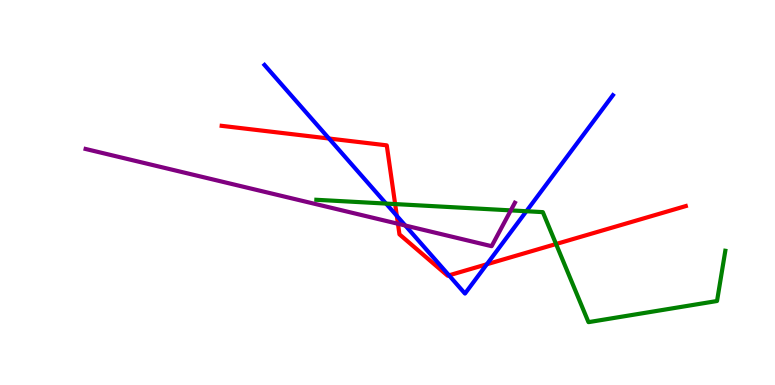[{'lines': ['blue', 'red'], 'intersections': [{'x': 4.25, 'y': 6.4}, {'x': 5.12, 'y': 4.39}, {'x': 5.79, 'y': 2.85}, {'x': 6.28, 'y': 3.14}]}, {'lines': ['green', 'red'], 'intersections': [{'x': 5.1, 'y': 4.7}, {'x': 7.17, 'y': 3.66}]}, {'lines': ['purple', 'red'], 'intersections': [{'x': 5.13, 'y': 4.19}]}, {'lines': ['blue', 'green'], 'intersections': [{'x': 4.98, 'y': 4.71}, {'x': 6.79, 'y': 4.51}]}, {'lines': ['blue', 'purple'], 'intersections': [{'x': 5.23, 'y': 4.14}]}, {'lines': ['green', 'purple'], 'intersections': [{'x': 6.59, 'y': 4.54}]}]